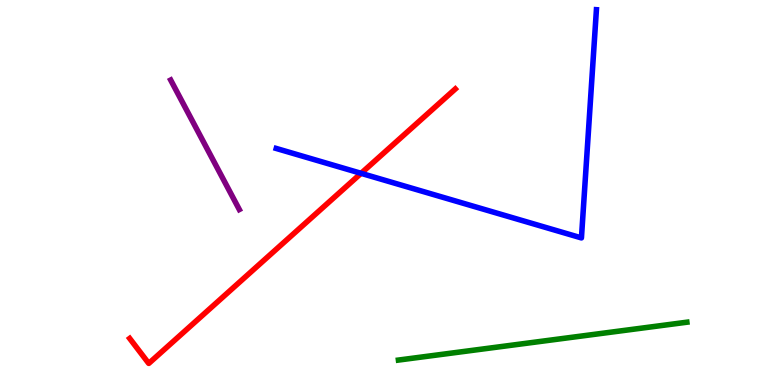[{'lines': ['blue', 'red'], 'intersections': [{'x': 4.66, 'y': 5.5}]}, {'lines': ['green', 'red'], 'intersections': []}, {'lines': ['purple', 'red'], 'intersections': []}, {'lines': ['blue', 'green'], 'intersections': []}, {'lines': ['blue', 'purple'], 'intersections': []}, {'lines': ['green', 'purple'], 'intersections': []}]